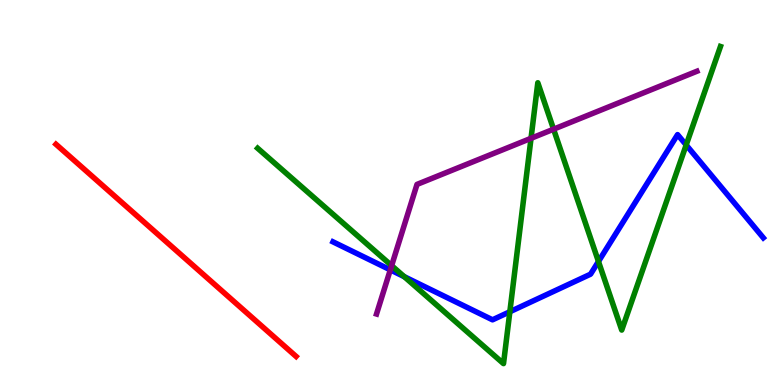[{'lines': ['blue', 'red'], 'intersections': []}, {'lines': ['green', 'red'], 'intersections': []}, {'lines': ['purple', 'red'], 'intersections': []}, {'lines': ['blue', 'green'], 'intersections': [{'x': 5.22, 'y': 2.81}, {'x': 6.58, 'y': 1.9}, {'x': 7.72, 'y': 3.21}, {'x': 8.85, 'y': 6.23}]}, {'lines': ['blue', 'purple'], 'intersections': [{'x': 5.04, 'y': 2.99}]}, {'lines': ['green', 'purple'], 'intersections': [{'x': 5.05, 'y': 3.1}, {'x': 6.85, 'y': 6.41}, {'x': 7.14, 'y': 6.64}]}]